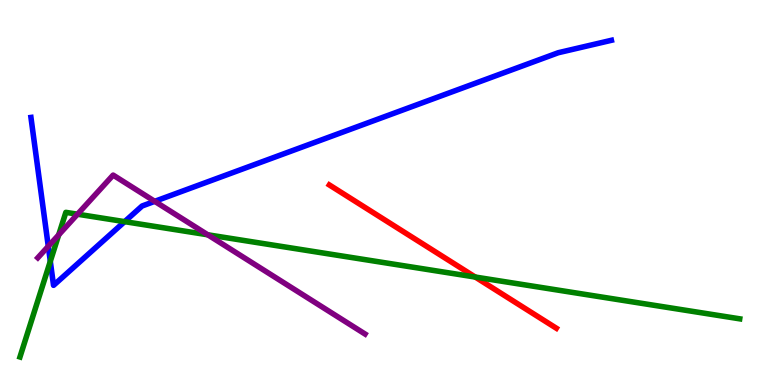[{'lines': ['blue', 'red'], 'intersections': []}, {'lines': ['green', 'red'], 'intersections': [{'x': 6.13, 'y': 2.8}]}, {'lines': ['purple', 'red'], 'intersections': []}, {'lines': ['blue', 'green'], 'intersections': [{'x': 0.649, 'y': 3.21}, {'x': 1.61, 'y': 4.24}]}, {'lines': ['blue', 'purple'], 'intersections': [{'x': 0.623, 'y': 3.6}, {'x': 2.0, 'y': 4.77}]}, {'lines': ['green', 'purple'], 'intersections': [{'x': 0.758, 'y': 3.9}, {'x': 1.0, 'y': 4.44}, {'x': 2.68, 'y': 3.9}]}]